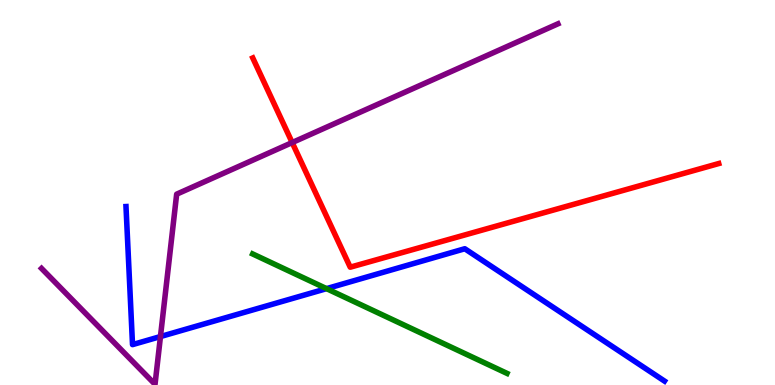[{'lines': ['blue', 'red'], 'intersections': []}, {'lines': ['green', 'red'], 'intersections': []}, {'lines': ['purple', 'red'], 'intersections': [{'x': 3.77, 'y': 6.3}]}, {'lines': ['blue', 'green'], 'intersections': [{'x': 4.21, 'y': 2.5}]}, {'lines': ['blue', 'purple'], 'intersections': [{'x': 2.07, 'y': 1.26}]}, {'lines': ['green', 'purple'], 'intersections': []}]